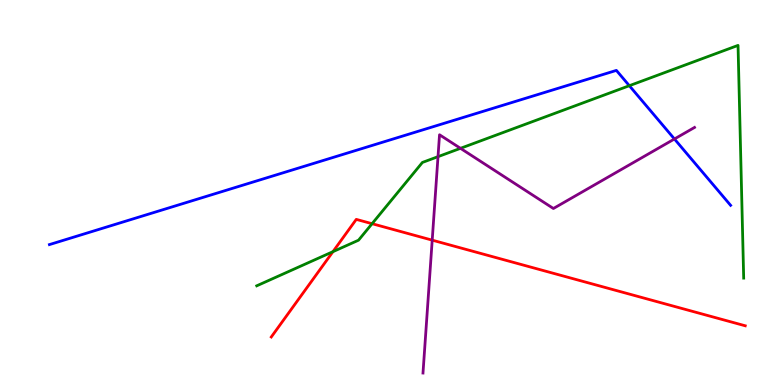[{'lines': ['blue', 'red'], 'intersections': []}, {'lines': ['green', 'red'], 'intersections': [{'x': 4.3, 'y': 3.46}, {'x': 4.8, 'y': 4.19}]}, {'lines': ['purple', 'red'], 'intersections': [{'x': 5.58, 'y': 3.76}]}, {'lines': ['blue', 'green'], 'intersections': [{'x': 8.12, 'y': 7.77}]}, {'lines': ['blue', 'purple'], 'intersections': [{'x': 8.7, 'y': 6.39}]}, {'lines': ['green', 'purple'], 'intersections': [{'x': 5.65, 'y': 5.93}, {'x': 5.94, 'y': 6.15}]}]